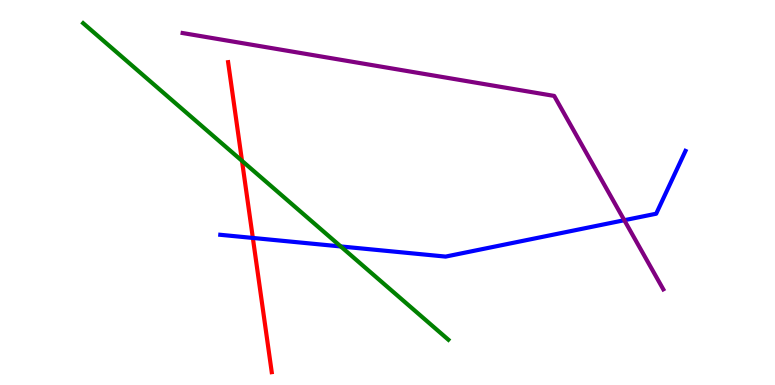[{'lines': ['blue', 'red'], 'intersections': [{'x': 3.26, 'y': 3.82}]}, {'lines': ['green', 'red'], 'intersections': [{'x': 3.12, 'y': 5.82}]}, {'lines': ['purple', 'red'], 'intersections': []}, {'lines': ['blue', 'green'], 'intersections': [{'x': 4.4, 'y': 3.6}]}, {'lines': ['blue', 'purple'], 'intersections': [{'x': 8.06, 'y': 4.28}]}, {'lines': ['green', 'purple'], 'intersections': []}]